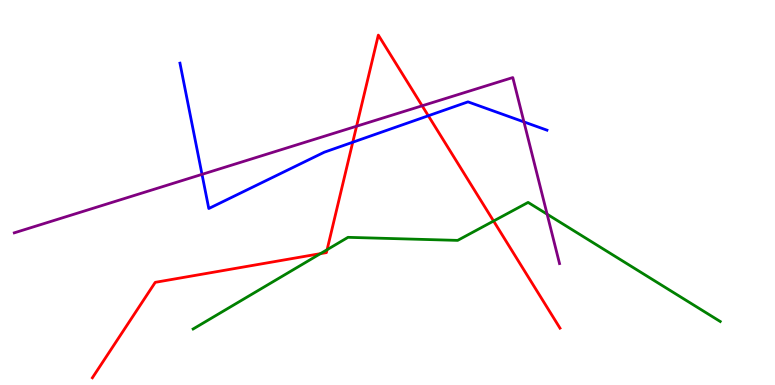[{'lines': ['blue', 'red'], 'intersections': [{'x': 4.55, 'y': 6.31}, {'x': 5.53, 'y': 6.99}]}, {'lines': ['green', 'red'], 'intersections': [{'x': 4.13, 'y': 3.41}, {'x': 4.22, 'y': 3.51}, {'x': 6.37, 'y': 4.26}]}, {'lines': ['purple', 'red'], 'intersections': [{'x': 4.6, 'y': 6.72}, {'x': 5.45, 'y': 7.25}]}, {'lines': ['blue', 'green'], 'intersections': []}, {'lines': ['blue', 'purple'], 'intersections': [{'x': 2.61, 'y': 5.47}, {'x': 6.76, 'y': 6.83}]}, {'lines': ['green', 'purple'], 'intersections': [{'x': 7.06, 'y': 4.44}]}]